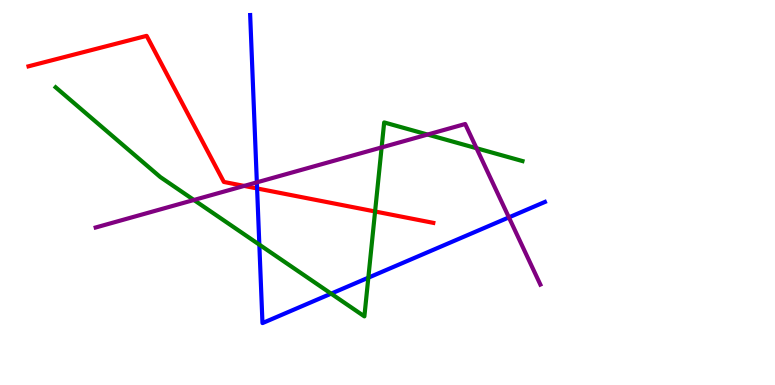[{'lines': ['blue', 'red'], 'intersections': [{'x': 3.32, 'y': 5.11}]}, {'lines': ['green', 'red'], 'intersections': [{'x': 4.84, 'y': 4.51}]}, {'lines': ['purple', 'red'], 'intersections': [{'x': 3.15, 'y': 5.17}]}, {'lines': ['blue', 'green'], 'intersections': [{'x': 3.35, 'y': 3.65}, {'x': 4.27, 'y': 2.37}, {'x': 4.75, 'y': 2.79}]}, {'lines': ['blue', 'purple'], 'intersections': [{'x': 3.31, 'y': 5.26}, {'x': 6.57, 'y': 4.35}]}, {'lines': ['green', 'purple'], 'intersections': [{'x': 2.5, 'y': 4.81}, {'x': 4.92, 'y': 6.17}, {'x': 5.52, 'y': 6.51}, {'x': 6.15, 'y': 6.15}]}]